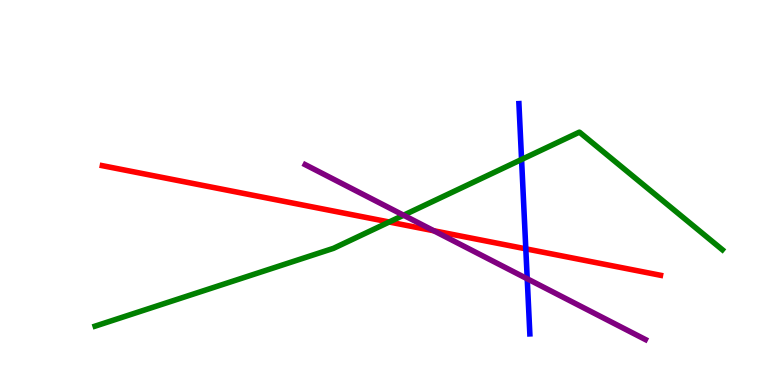[{'lines': ['blue', 'red'], 'intersections': [{'x': 6.78, 'y': 3.54}]}, {'lines': ['green', 'red'], 'intersections': [{'x': 5.02, 'y': 4.23}]}, {'lines': ['purple', 'red'], 'intersections': [{'x': 5.6, 'y': 4.01}]}, {'lines': ['blue', 'green'], 'intersections': [{'x': 6.73, 'y': 5.86}]}, {'lines': ['blue', 'purple'], 'intersections': [{'x': 6.8, 'y': 2.76}]}, {'lines': ['green', 'purple'], 'intersections': [{'x': 5.21, 'y': 4.41}]}]